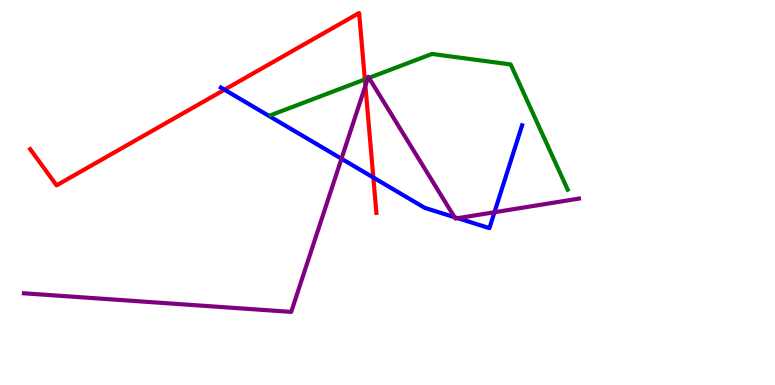[{'lines': ['blue', 'red'], 'intersections': [{'x': 2.9, 'y': 7.67}, {'x': 4.82, 'y': 5.39}]}, {'lines': ['green', 'red'], 'intersections': [{'x': 4.71, 'y': 7.94}]}, {'lines': ['purple', 'red'], 'intersections': [{'x': 4.71, 'y': 7.77}]}, {'lines': ['blue', 'green'], 'intersections': []}, {'lines': ['blue', 'purple'], 'intersections': [{'x': 4.41, 'y': 5.88}, {'x': 5.87, 'y': 4.36}, {'x': 5.91, 'y': 4.33}, {'x': 6.38, 'y': 4.49}]}, {'lines': ['green', 'purple'], 'intersections': [{'x': 4.75, 'y': 7.97}, {'x': 4.76, 'y': 7.98}]}]